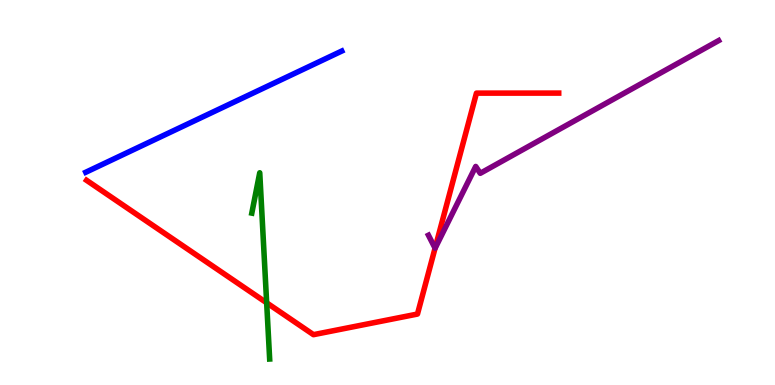[{'lines': ['blue', 'red'], 'intersections': []}, {'lines': ['green', 'red'], 'intersections': [{'x': 3.44, 'y': 2.13}]}, {'lines': ['purple', 'red'], 'intersections': [{'x': 5.61, 'y': 3.55}]}, {'lines': ['blue', 'green'], 'intersections': []}, {'lines': ['blue', 'purple'], 'intersections': []}, {'lines': ['green', 'purple'], 'intersections': []}]